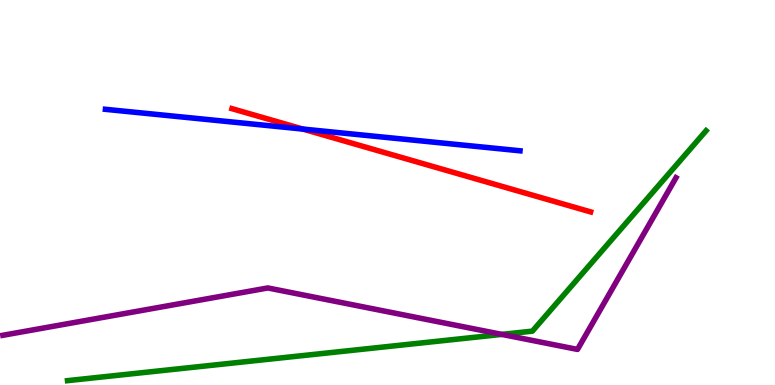[{'lines': ['blue', 'red'], 'intersections': [{'x': 3.91, 'y': 6.65}]}, {'lines': ['green', 'red'], 'intersections': []}, {'lines': ['purple', 'red'], 'intersections': []}, {'lines': ['blue', 'green'], 'intersections': []}, {'lines': ['blue', 'purple'], 'intersections': []}, {'lines': ['green', 'purple'], 'intersections': [{'x': 6.48, 'y': 1.31}]}]